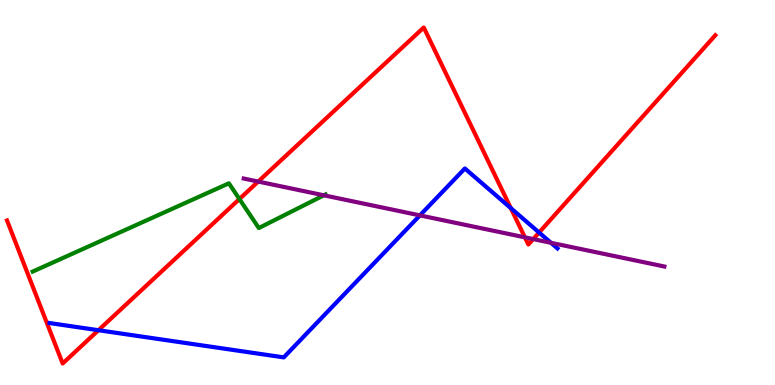[{'lines': ['blue', 'red'], 'intersections': [{'x': 1.27, 'y': 1.42}, {'x': 6.59, 'y': 4.59}, {'x': 6.96, 'y': 3.96}]}, {'lines': ['green', 'red'], 'intersections': [{'x': 3.09, 'y': 4.83}]}, {'lines': ['purple', 'red'], 'intersections': [{'x': 3.33, 'y': 5.28}, {'x': 6.77, 'y': 3.84}, {'x': 6.88, 'y': 3.79}]}, {'lines': ['blue', 'green'], 'intersections': []}, {'lines': ['blue', 'purple'], 'intersections': [{'x': 5.42, 'y': 4.41}, {'x': 7.11, 'y': 3.69}]}, {'lines': ['green', 'purple'], 'intersections': [{'x': 4.18, 'y': 4.93}]}]